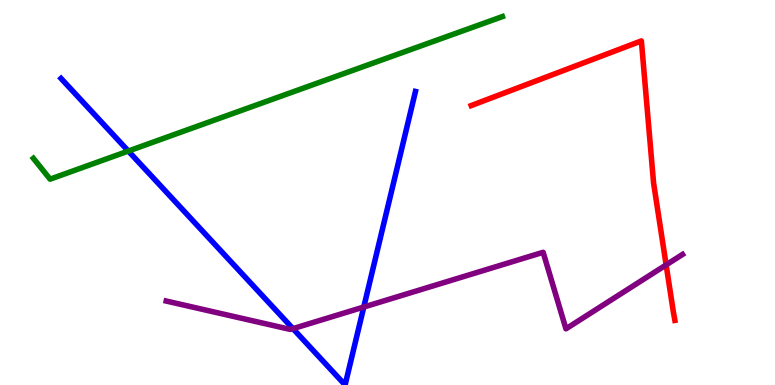[{'lines': ['blue', 'red'], 'intersections': []}, {'lines': ['green', 'red'], 'intersections': []}, {'lines': ['purple', 'red'], 'intersections': [{'x': 8.6, 'y': 3.12}]}, {'lines': ['blue', 'green'], 'intersections': [{'x': 1.66, 'y': 6.08}]}, {'lines': ['blue', 'purple'], 'intersections': [{'x': 3.78, 'y': 1.46}, {'x': 4.69, 'y': 2.03}]}, {'lines': ['green', 'purple'], 'intersections': []}]